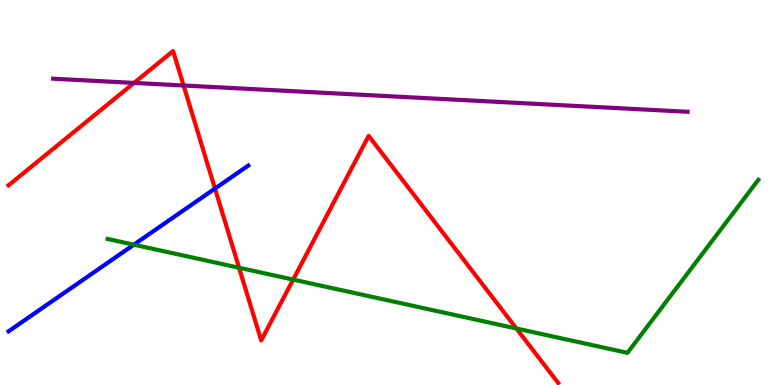[{'lines': ['blue', 'red'], 'intersections': [{'x': 2.77, 'y': 5.1}]}, {'lines': ['green', 'red'], 'intersections': [{'x': 3.08, 'y': 3.05}, {'x': 3.78, 'y': 2.74}, {'x': 6.66, 'y': 1.47}]}, {'lines': ['purple', 'red'], 'intersections': [{'x': 1.73, 'y': 7.85}, {'x': 2.37, 'y': 7.78}]}, {'lines': ['blue', 'green'], 'intersections': [{'x': 1.73, 'y': 3.64}]}, {'lines': ['blue', 'purple'], 'intersections': []}, {'lines': ['green', 'purple'], 'intersections': []}]